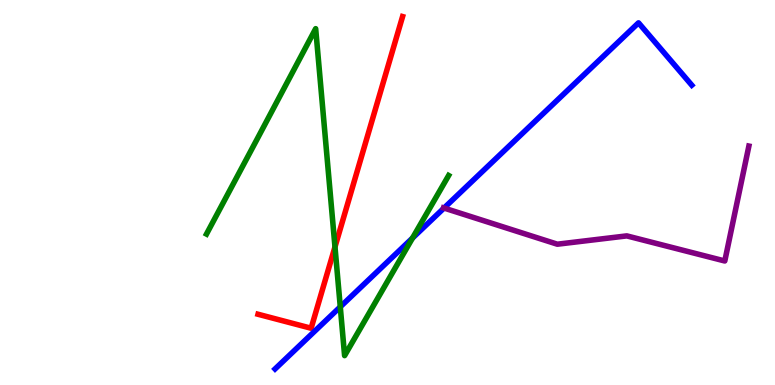[{'lines': ['blue', 'red'], 'intersections': []}, {'lines': ['green', 'red'], 'intersections': [{'x': 4.32, 'y': 3.59}]}, {'lines': ['purple', 'red'], 'intersections': []}, {'lines': ['blue', 'green'], 'intersections': [{'x': 4.39, 'y': 2.03}, {'x': 5.32, 'y': 3.82}]}, {'lines': ['blue', 'purple'], 'intersections': [{'x': 5.73, 'y': 4.6}]}, {'lines': ['green', 'purple'], 'intersections': []}]